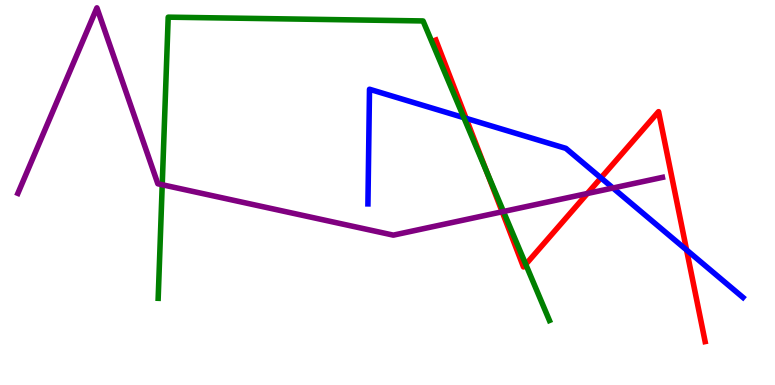[{'lines': ['blue', 'red'], 'intersections': [{'x': 6.01, 'y': 6.93}, {'x': 7.75, 'y': 5.38}, {'x': 8.86, 'y': 3.51}]}, {'lines': ['green', 'red'], 'intersections': [{'x': 6.28, 'y': 5.52}, {'x': 6.78, 'y': 3.13}]}, {'lines': ['purple', 'red'], 'intersections': [{'x': 6.48, 'y': 4.5}, {'x': 7.58, 'y': 4.97}]}, {'lines': ['blue', 'green'], 'intersections': [{'x': 5.99, 'y': 6.94}]}, {'lines': ['blue', 'purple'], 'intersections': [{'x': 7.91, 'y': 5.12}]}, {'lines': ['green', 'purple'], 'intersections': [{'x': 2.09, 'y': 5.2}, {'x': 6.5, 'y': 4.51}]}]